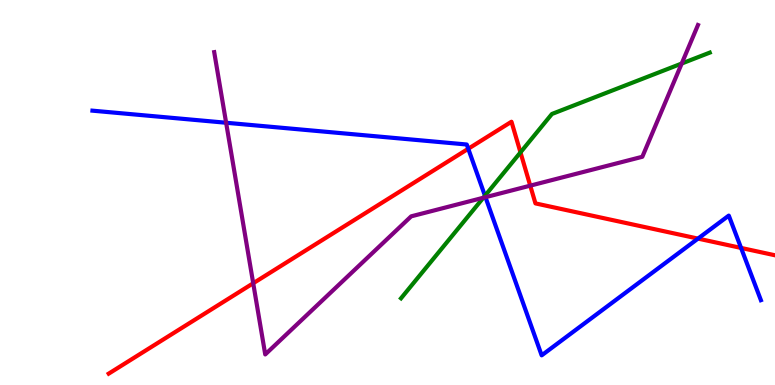[{'lines': ['blue', 'red'], 'intersections': [{'x': 6.04, 'y': 6.14}, {'x': 9.01, 'y': 3.8}, {'x': 9.56, 'y': 3.56}]}, {'lines': ['green', 'red'], 'intersections': [{'x': 6.72, 'y': 6.04}]}, {'lines': ['purple', 'red'], 'intersections': [{'x': 3.27, 'y': 2.64}, {'x': 6.84, 'y': 5.18}]}, {'lines': ['blue', 'green'], 'intersections': [{'x': 6.26, 'y': 4.92}]}, {'lines': ['blue', 'purple'], 'intersections': [{'x': 2.92, 'y': 6.81}, {'x': 6.26, 'y': 4.88}]}, {'lines': ['green', 'purple'], 'intersections': [{'x': 6.24, 'y': 4.86}, {'x': 8.8, 'y': 8.35}]}]